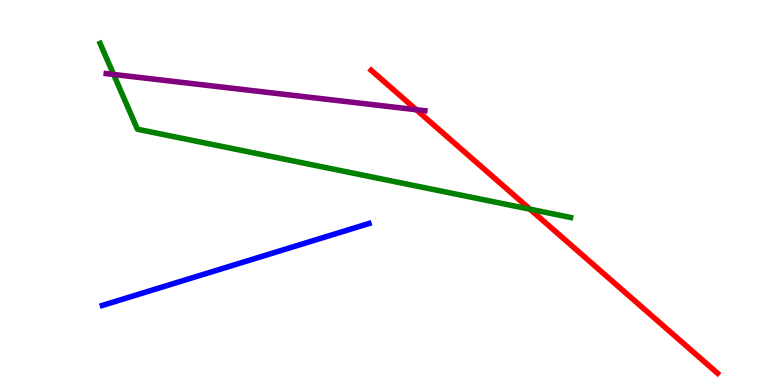[{'lines': ['blue', 'red'], 'intersections': []}, {'lines': ['green', 'red'], 'intersections': [{'x': 6.84, 'y': 4.57}]}, {'lines': ['purple', 'red'], 'intersections': [{'x': 5.37, 'y': 7.15}]}, {'lines': ['blue', 'green'], 'intersections': []}, {'lines': ['blue', 'purple'], 'intersections': []}, {'lines': ['green', 'purple'], 'intersections': [{'x': 1.47, 'y': 8.07}]}]